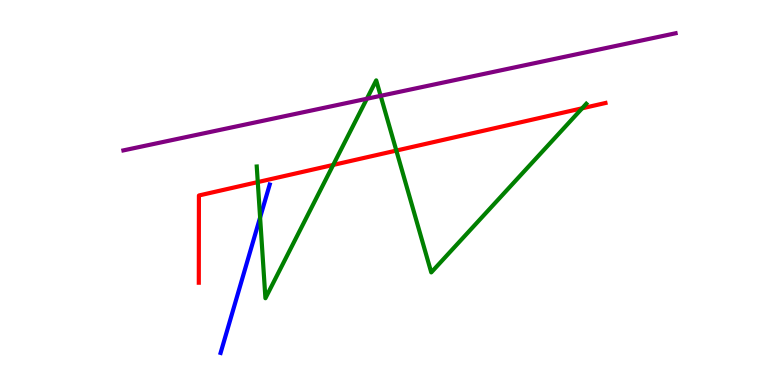[{'lines': ['blue', 'red'], 'intersections': []}, {'lines': ['green', 'red'], 'intersections': [{'x': 3.33, 'y': 5.27}, {'x': 4.3, 'y': 5.72}, {'x': 5.11, 'y': 6.09}, {'x': 7.51, 'y': 7.19}]}, {'lines': ['purple', 'red'], 'intersections': []}, {'lines': ['blue', 'green'], 'intersections': [{'x': 3.36, 'y': 4.35}]}, {'lines': ['blue', 'purple'], 'intersections': []}, {'lines': ['green', 'purple'], 'intersections': [{'x': 4.73, 'y': 7.44}, {'x': 4.91, 'y': 7.51}]}]